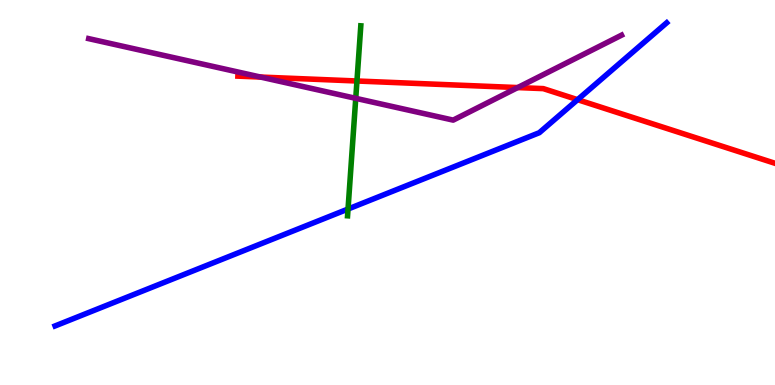[{'lines': ['blue', 'red'], 'intersections': [{'x': 7.45, 'y': 7.41}]}, {'lines': ['green', 'red'], 'intersections': [{'x': 4.61, 'y': 7.9}]}, {'lines': ['purple', 'red'], 'intersections': [{'x': 3.36, 'y': 8.0}, {'x': 6.68, 'y': 7.73}]}, {'lines': ['blue', 'green'], 'intersections': [{'x': 4.49, 'y': 4.57}]}, {'lines': ['blue', 'purple'], 'intersections': []}, {'lines': ['green', 'purple'], 'intersections': [{'x': 4.59, 'y': 7.45}]}]